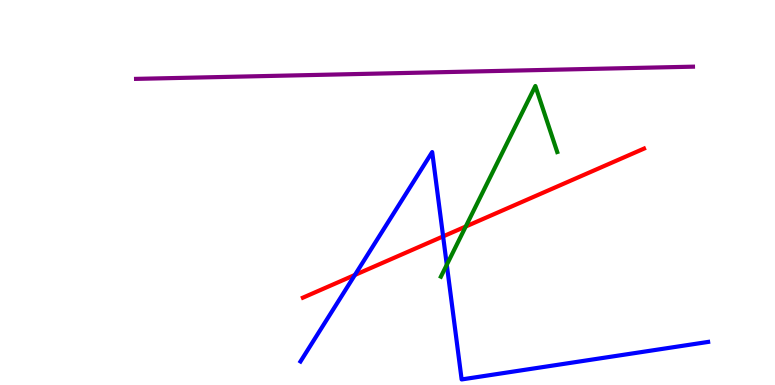[{'lines': ['blue', 'red'], 'intersections': [{'x': 4.58, 'y': 2.86}, {'x': 5.72, 'y': 3.86}]}, {'lines': ['green', 'red'], 'intersections': [{'x': 6.01, 'y': 4.12}]}, {'lines': ['purple', 'red'], 'intersections': []}, {'lines': ['blue', 'green'], 'intersections': [{'x': 5.77, 'y': 3.12}]}, {'lines': ['blue', 'purple'], 'intersections': []}, {'lines': ['green', 'purple'], 'intersections': []}]